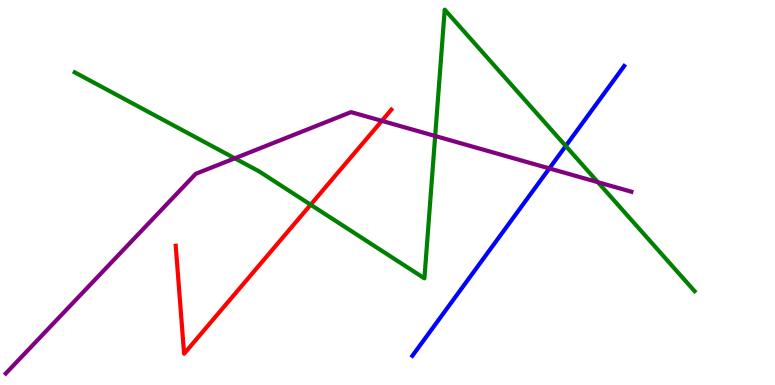[{'lines': ['blue', 'red'], 'intersections': []}, {'lines': ['green', 'red'], 'intersections': [{'x': 4.01, 'y': 4.68}]}, {'lines': ['purple', 'red'], 'intersections': [{'x': 4.93, 'y': 6.86}]}, {'lines': ['blue', 'green'], 'intersections': [{'x': 7.3, 'y': 6.21}]}, {'lines': ['blue', 'purple'], 'intersections': [{'x': 7.09, 'y': 5.63}]}, {'lines': ['green', 'purple'], 'intersections': [{'x': 3.03, 'y': 5.89}, {'x': 5.62, 'y': 6.47}, {'x': 7.71, 'y': 5.27}]}]